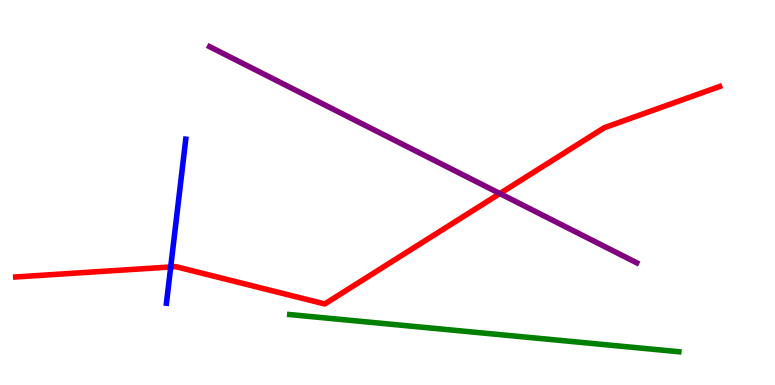[{'lines': ['blue', 'red'], 'intersections': [{'x': 2.2, 'y': 3.07}]}, {'lines': ['green', 'red'], 'intersections': []}, {'lines': ['purple', 'red'], 'intersections': [{'x': 6.45, 'y': 4.97}]}, {'lines': ['blue', 'green'], 'intersections': []}, {'lines': ['blue', 'purple'], 'intersections': []}, {'lines': ['green', 'purple'], 'intersections': []}]